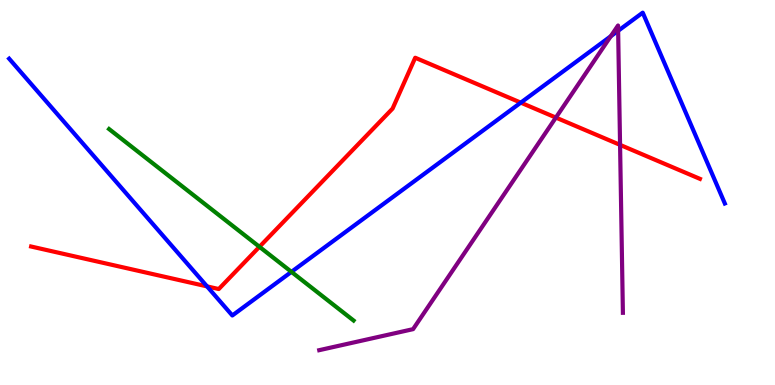[{'lines': ['blue', 'red'], 'intersections': [{'x': 2.67, 'y': 2.56}, {'x': 6.72, 'y': 7.33}]}, {'lines': ['green', 'red'], 'intersections': [{'x': 3.35, 'y': 3.59}]}, {'lines': ['purple', 'red'], 'intersections': [{'x': 7.17, 'y': 6.95}, {'x': 8.0, 'y': 6.24}]}, {'lines': ['blue', 'green'], 'intersections': [{'x': 3.76, 'y': 2.94}]}, {'lines': ['blue', 'purple'], 'intersections': [{'x': 7.88, 'y': 9.06}, {'x': 7.98, 'y': 9.2}]}, {'lines': ['green', 'purple'], 'intersections': []}]